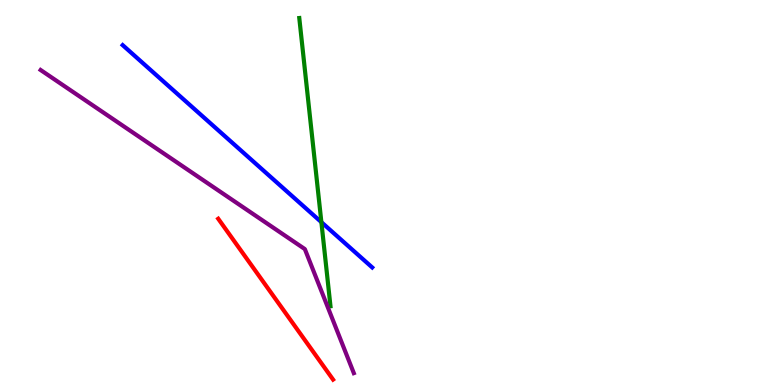[{'lines': ['blue', 'red'], 'intersections': []}, {'lines': ['green', 'red'], 'intersections': []}, {'lines': ['purple', 'red'], 'intersections': []}, {'lines': ['blue', 'green'], 'intersections': [{'x': 4.15, 'y': 4.23}]}, {'lines': ['blue', 'purple'], 'intersections': []}, {'lines': ['green', 'purple'], 'intersections': []}]